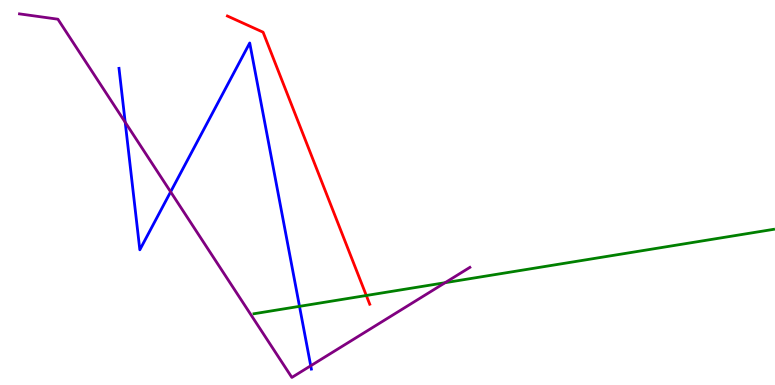[{'lines': ['blue', 'red'], 'intersections': []}, {'lines': ['green', 'red'], 'intersections': [{'x': 4.73, 'y': 2.32}]}, {'lines': ['purple', 'red'], 'intersections': []}, {'lines': ['blue', 'green'], 'intersections': [{'x': 3.86, 'y': 2.04}]}, {'lines': ['blue', 'purple'], 'intersections': [{'x': 1.62, 'y': 6.82}, {'x': 2.2, 'y': 5.02}, {'x': 4.01, 'y': 0.499}]}, {'lines': ['green', 'purple'], 'intersections': [{'x': 5.74, 'y': 2.66}]}]